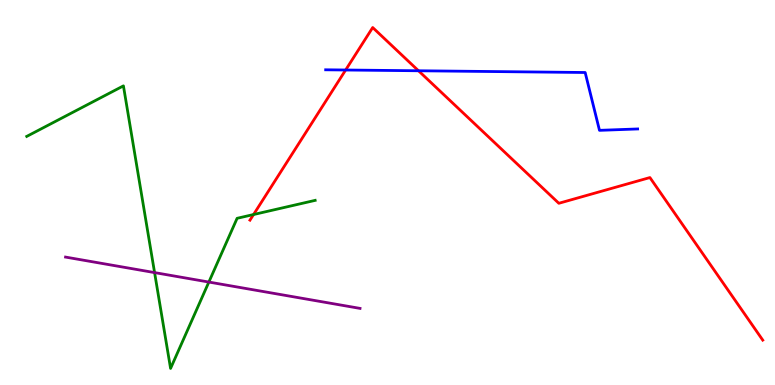[{'lines': ['blue', 'red'], 'intersections': [{'x': 4.46, 'y': 8.18}, {'x': 5.4, 'y': 8.16}]}, {'lines': ['green', 'red'], 'intersections': [{'x': 3.27, 'y': 4.43}]}, {'lines': ['purple', 'red'], 'intersections': []}, {'lines': ['blue', 'green'], 'intersections': []}, {'lines': ['blue', 'purple'], 'intersections': []}, {'lines': ['green', 'purple'], 'intersections': [{'x': 1.99, 'y': 2.92}, {'x': 2.69, 'y': 2.67}]}]